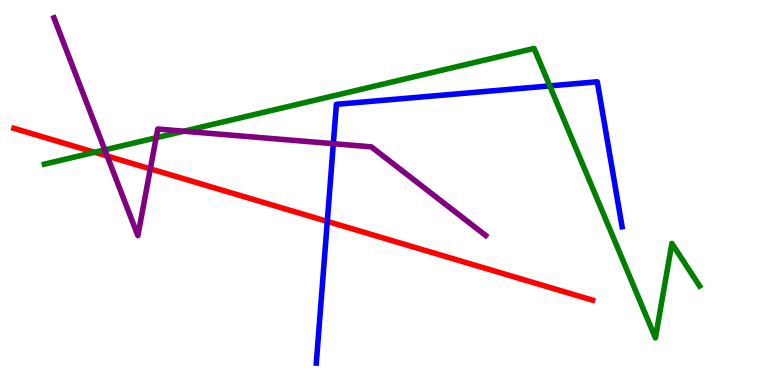[{'lines': ['blue', 'red'], 'intersections': [{'x': 4.22, 'y': 4.25}]}, {'lines': ['green', 'red'], 'intersections': [{'x': 1.22, 'y': 6.04}]}, {'lines': ['purple', 'red'], 'intersections': [{'x': 1.38, 'y': 5.95}, {'x': 1.94, 'y': 5.61}]}, {'lines': ['blue', 'green'], 'intersections': [{'x': 7.09, 'y': 7.77}]}, {'lines': ['blue', 'purple'], 'intersections': [{'x': 4.3, 'y': 6.27}]}, {'lines': ['green', 'purple'], 'intersections': [{'x': 1.35, 'y': 6.11}, {'x': 2.01, 'y': 6.42}, {'x': 2.37, 'y': 6.59}]}]